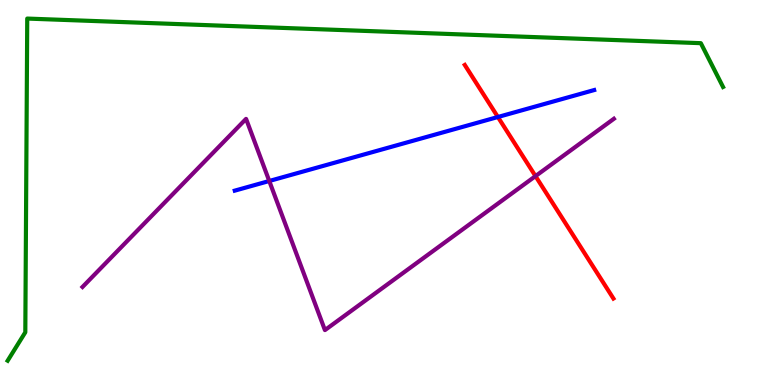[{'lines': ['blue', 'red'], 'intersections': [{'x': 6.42, 'y': 6.96}]}, {'lines': ['green', 'red'], 'intersections': []}, {'lines': ['purple', 'red'], 'intersections': [{'x': 6.91, 'y': 5.43}]}, {'lines': ['blue', 'green'], 'intersections': []}, {'lines': ['blue', 'purple'], 'intersections': [{'x': 3.47, 'y': 5.3}]}, {'lines': ['green', 'purple'], 'intersections': []}]